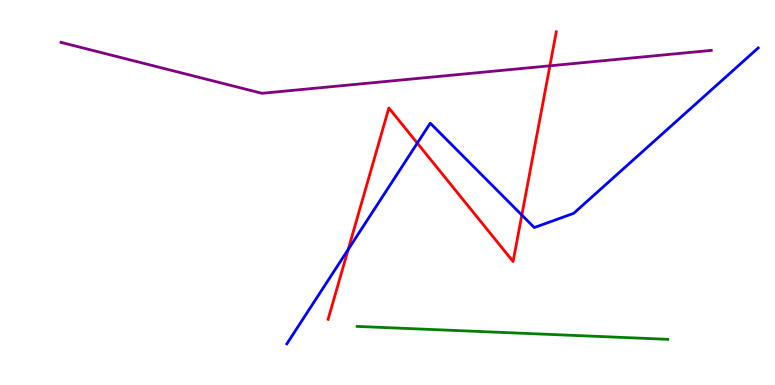[{'lines': ['blue', 'red'], 'intersections': [{'x': 4.49, 'y': 3.52}, {'x': 5.38, 'y': 6.28}, {'x': 6.73, 'y': 4.41}]}, {'lines': ['green', 'red'], 'intersections': []}, {'lines': ['purple', 'red'], 'intersections': [{'x': 7.1, 'y': 8.29}]}, {'lines': ['blue', 'green'], 'intersections': []}, {'lines': ['blue', 'purple'], 'intersections': []}, {'lines': ['green', 'purple'], 'intersections': []}]